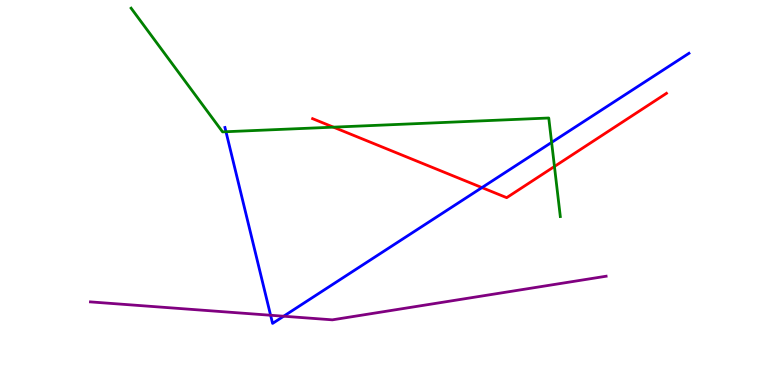[{'lines': ['blue', 'red'], 'intersections': [{'x': 6.22, 'y': 5.13}]}, {'lines': ['green', 'red'], 'intersections': [{'x': 4.3, 'y': 6.7}, {'x': 7.15, 'y': 5.68}]}, {'lines': ['purple', 'red'], 'intersections': []}, {'lines': ['blue', 'green'], 'intersections': [{'x': 2.92, 'y': 6.58}, {'x': 7.12, 'y': 6.3}]}, {'lines': ['blue', 'purple'], 'intersections': [{'x': 3.49, 'y': 1.81}, {'x': 3.66, 'y': 1.79}]}, {'lines': ['green', 'purple'], 'intersections': []}]